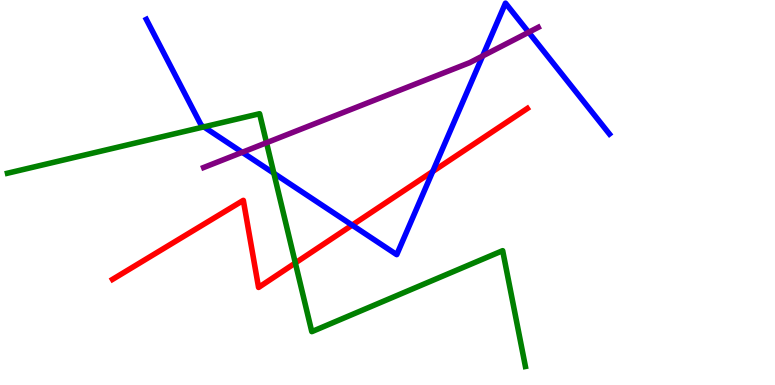[{'lines': ['blue', 'red'], 'intersections': [{'x': 4.54, 'y': 4.15}, {'x': 5.58, 'y': 5.55}]}, {'lines': ['green', 'red'], 'intersections': [{'x': 3.81, 'y': 3.17}]}, {'lines': ['purple', 'red'], 'intersections': []}, {'lines': ['blue', 'green'], 'intersections': [{'x': 2.63, 'y': 6.7}, {'x': 3.53, 'y': 5.5}]}, {'lines': ['blue', 'purple'], 'intersections': [{'x': 3.13, 'y': 6.04}, {'x': 6.23, 'y': 8.55}, {'x': 6.82, 'y': 9.16}]}, {'lines': ['green', 'purple'], 'intersections': [{'x': 3.44, 'y': 6.29}]}]